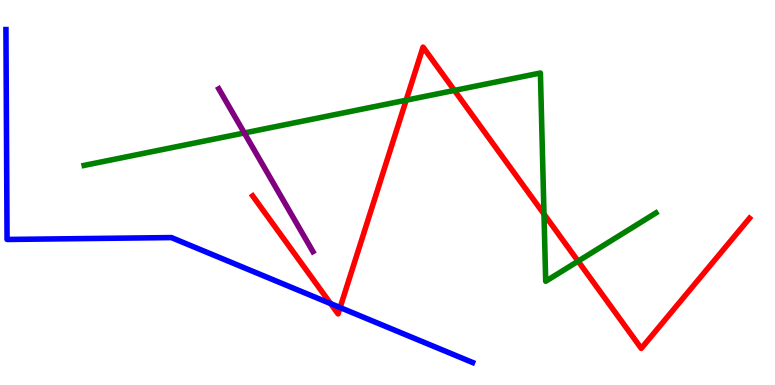[{'lines': ['blue', 'red'], 'intersections': [{'x': 4.27, 'y': 2.11}, {'x': 4.39, 'y': 2.01}]}, {'lines': ['green', 'red'], 'intersections': [{'x': 5.24, 'y': 7.4}, {'x': 5.86, 'y': 7.65}, {'x': 7.02, 'y': 4.44}, {'x': 7.46, 'y': 3.22}]}, {'lines': ['purple', 'red'], 'intersections': []}, {'lines': ['blue', 'green'], 'intersections': []}, {'lines': ['blue', 'purple'], 'intersections': []}, {'lines': ['green', 'purple'], 'intersections': [{'x': 3.15, 'y': 6.55}]}]